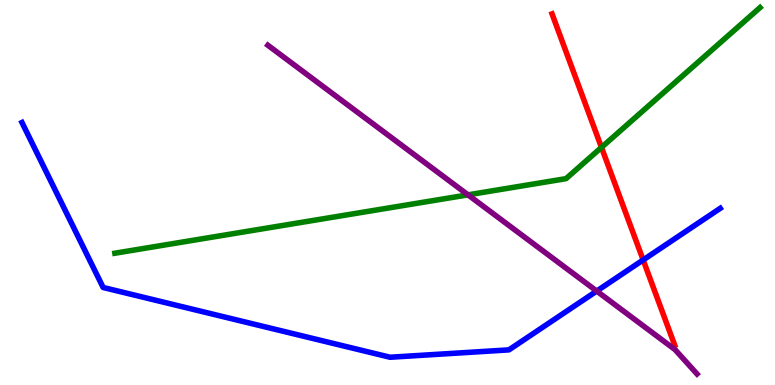[{'lines': ['blue', 'red'], 'intersections': [{'x': 8.3, 'y': 3.25}]}, {'lines': ['green', 'red'], 'intersections': [{'x': 7.76, 'y': 6.17}]}, {'lines': ['purple', 'red'], 'intersections': []}, {'lines': ['blue', 'green'], 'intersections': []}, {'lines': ['blue', 'purple'], 'intersections': [{'x': 7.7, 'y': 2.44}]}, {'lines': ['green', 'purple'], 'intersections': [{'x': 6.04, 'y': 4.94}]}]